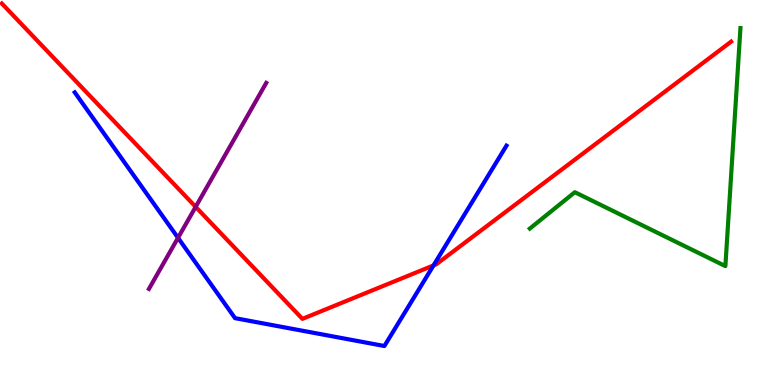[{'lines': ['blue', 'red'], 'intersections': [{'x': 5.59, 'y': 3.11}]}, {'lines': ['green', 'red'], 'intersections': []}, {'lines': ['purple', 'red'], 'intersections': [{'x': 2.52, 'y': 4.63}]}, {'lines': ['blue', 'green'], 'intersections': []}, {'lines': ['blue', 'purple'], 'intersections': [{'x': 2.3, 'y': 3.82}]}, {'lines': ['green', 'purple'], 'intersections': []}]